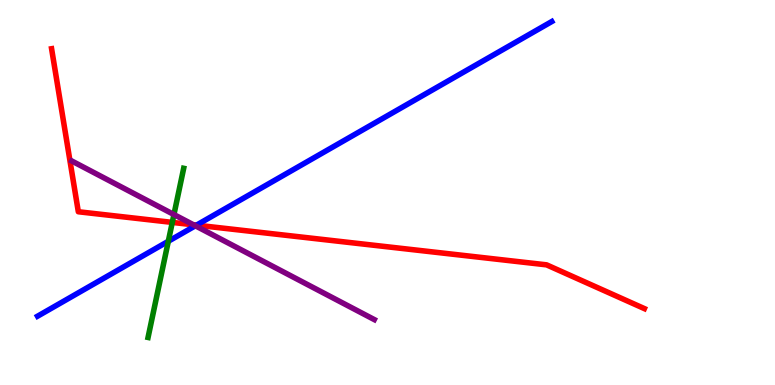[{'lines': ['blue', 'red'], 'intersections': [{'x': 2.54, 'y': 4.15}]}, {'lines': ['green', 'red'], 'intersections': [{'x': 2.22, 'y': 4.22}]}, {'lines': ['purple', 'red'], 'intersections': [{'x': 2.5, 'y': 4.16}]}, {'lines': ['blue', 'green'], 'intersections': [{'x': 2.17, 'y': 3.73}]}, {'lines': ['blue', 'purple'], 'intersections': [{'x': 2.52, 'y': 4.14}]}, {'lines': ['green', 'purple'], 'intersections': [{'x': 2.24, 'y': 4.43}]}]